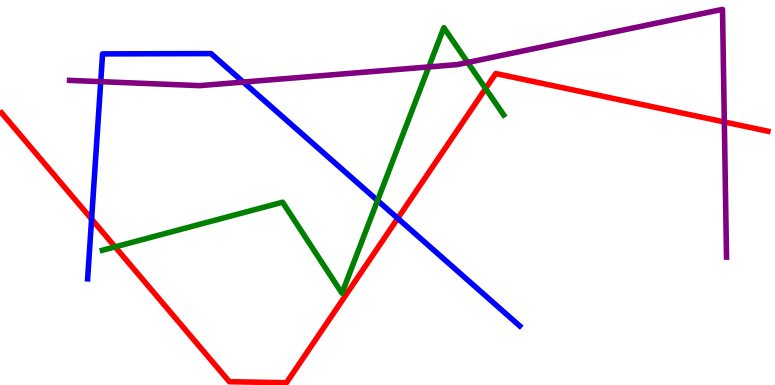[{'lines': ['blue', 'red'], 'intersections': [{'x': 1.18, 'y': 4.31}, {'x': 5.13, 'y': 4.33}]}, {'lines': ['green', 'red'], 'intersections': [{'x': 1.49, 'y': 3.59}, {'x': 6.27, 'y': 7.7}]}, {'lines': ['purple', 'red'], 'intersections': [{'x': 9.35, 'y': 6.83}]}, {'lines': ['blue', 'green'], 'intersections': [{'x': 4.87, 'y': 4.79}]}, {'lines': ['blue', 'purple'], 'intersections': [{'x': 1.3, 'y': 7.88}, {'x': 3.14, 'y': 7.87}]}, {'lines': ['green', 'purple'], 'intersections': [{'x': 5.53, 'y': 8.26}, {'x': 6.03, 'y': 8.38}]}]